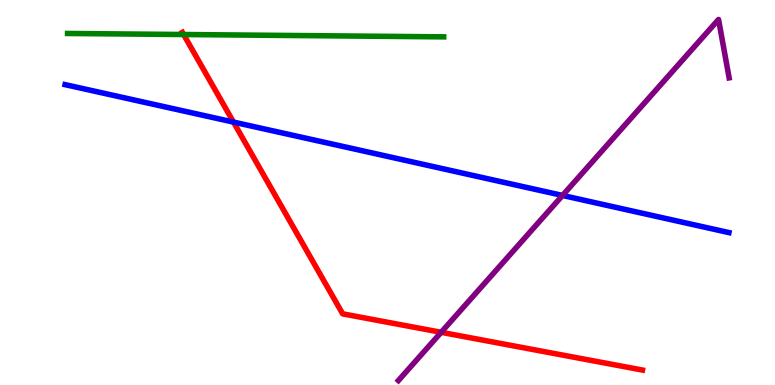[{'lines': ['blue', 'red'], 'intersections': [{'x': 3.01, 'y': 6.83}]}, {'lines': ['green', 'red'], 'intersections': [{'x': 2.37, 'y': 9.1}]}, {'lines': ['purple', 'red'], 'intersections': [{'x': 5.69, 'y': 1.37}]}, {'lines': ['blue', 'green'], 'intersections': []}, {'lines': ['blue', 'purple'], 'intersections': [{'x': 7.26, 'y': 4.92}]}, {'lines': ['green', 'purple'], 'intersections': []}]